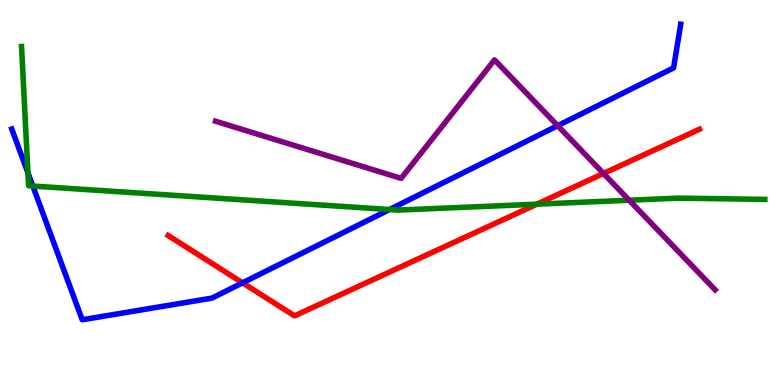[{'lines': ['blue', 'red'], 'intersections': [{'x': 3.13, 'y': 2.65}]}, {'lines': ['green', 'red'], 'intersections': [{'x': 6.93, 'y': 4.7}]}, {'lines': ['purple', 'red'], 'intersections': [{'x': 7.79, 'y': 5.49}]}, {'lines': ['blue', 'green'], 'intersections': [{'x': 0.361, 'y': 5.51}, {'x': 0.424, 'y': 5.17}, {'x': 5.03, 'y': 4.56}]}, {'lines': ['blue', 'purple'], 'intersections': [{'x': 7.2, 'y': 6.74}]}, {'lines': ['green', 'purple'], 'intersections': [{'x': 8.12, 'y': 4.8}]}]